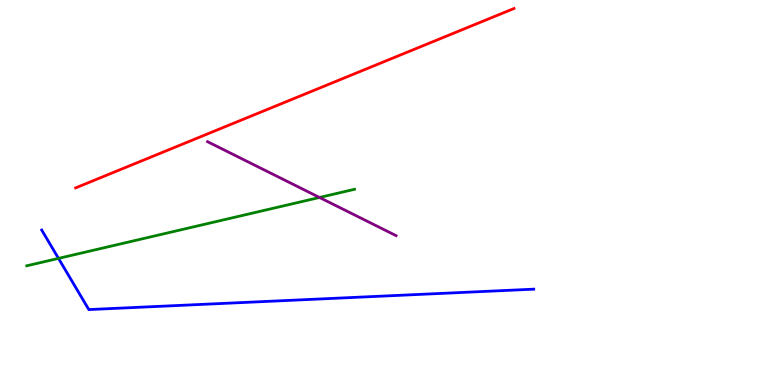[{'lines': ['blue', 'red'], 'intersections': []}, {'lines': ['green', 'red'], 'intersections': []}, {'lines': ['purple', 'red'], 'intersections': []}, {'lines': ['blue', 'green'], 'intersections': [{'x': 0.755, 'y': 3.29}]}, {'lines': ['blue', 'purple'], 'intersections': []}, {'lines': ['green', 'purple'], 'intersections': [{'x': 4.12, 'y': 4.87}]}]